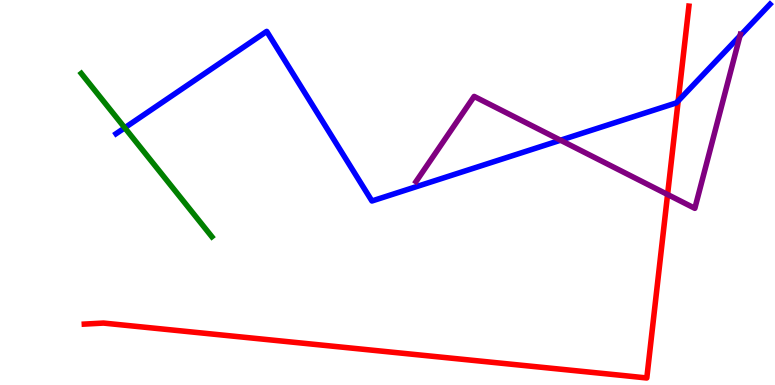[{'lines': ['blue', 'red'], 'intersections': [{'x': 8.75, 'y': 7.38}]}, {'lines': ['green', 'red'], 'intersections': []}, {'lines': ['purple', 'red'], 'intersections': [{'x': 8.61, 'y': 4.95}]}, {'lines': ['blue', 'green'], 'intersections': [{'x': 1.61, 'y': 6.68}]}, {'lines': ['blue', 'purple'], 'intersections': [{'x': 7.23, 'y': 6.36}, {'x': 9.55, 'y': 9.07}]}, {'lines': ['green', 'purple'], 'intersections': []}]